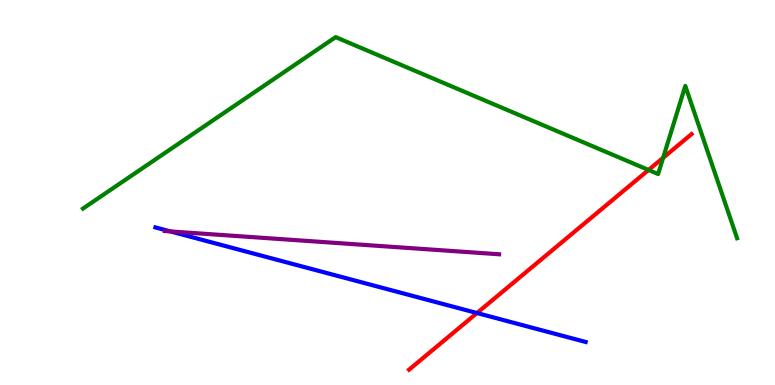[{'lines': ['blue', 'red'], 'intersections': [{'x': 6.15, 'y': 1.87}]}, {'lines': ['green', 'red'], 'intersections': [{'x': 8.37, 'y': 5.59}, {'x': 8.56, 'y': 5.9}]}, {'lines': ['purple', 'red'], 'intersections': []}, {'lines': ['blue', 'green'], 'intersections': []}, {'lines': ['blue', 'purple'], 'intersections': [{'x': 2.2, 'y': 3.99}]}, {'lines': ['green', 'purple'], 'intersections': []}]